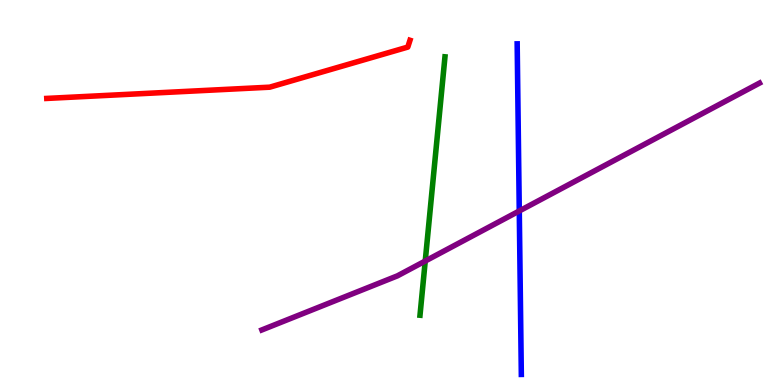[{'lines': ['blue', 'red'], 'intersections': []}, {'lines': ['green', 'red'], 'intersections': []}, {'lines': ['purple', 'red'], 'intersections': []}, {'lines': ['blue', 'green'], 'intersections': []}, {'lines': ['blue', 'purple'], 'intersections': [{'x': 6.7, 'y': 4.52}]}, {'lines': ['green', 'purple'], 'intersections': [{'x': 5.49, 'y': 3.22}]}]